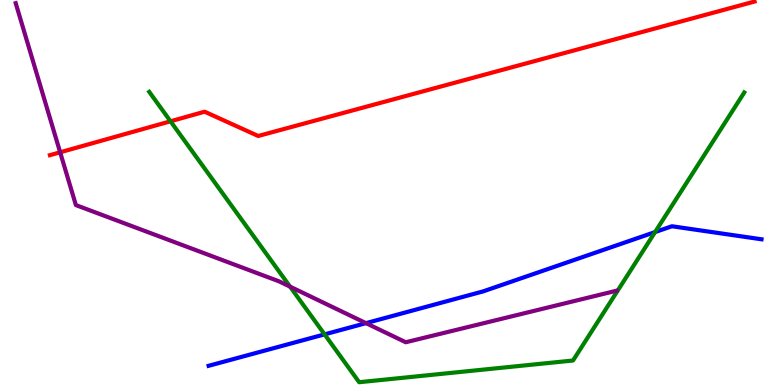[{'lines': ['blue', 'red'], 'intersections': []}, {'lines': ['green', 'red'], 'intersections': [{'x': 2.2, 'y': 6.85}]}, {'lines': ['purple', 'red'], 'intersections': [{'x': 0.776, 'y': 6.04}]}, {'lines': ['blue', 'green'], 'intersections': [{'x': 4.19, 'y': 1.31}, {'x': 8.45, 'y': 3.97}]}, {'lines': ['blue', 'purple'], 'intersections': [{'x': 4.72, 'y': 1.61}]}, {'lines': ['green', 'purple'], 'intersections': [{'x': 3.74, 'y': 2.55}]}]